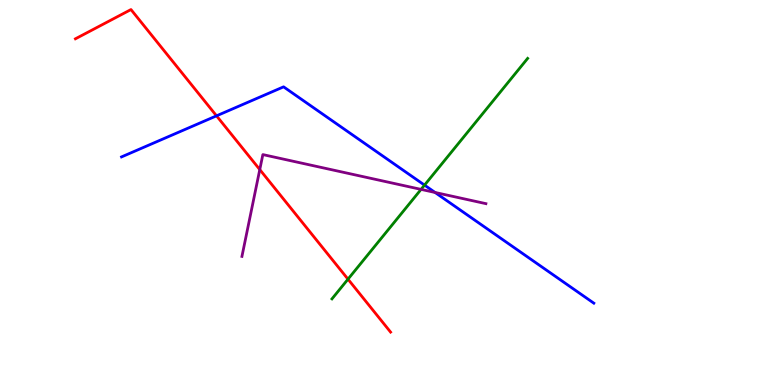[{'lines': ['blue', 'red'], 'intersections': [{'x': 2.79, 'y': 6.99}]}, {'lines': ['green', 'red'], 'intersections': [{'x': 4.49, 'y': 2.75}]}, {'lines': ['purple', 'red'], 'intersections': [{'x': 3.35, 'y': 5.6}]}, {'lines': ['blue', 'green'], 'intersections': [{'x': 5.48, 'y': 5.19}]}, {'lines': ['blue', 'purple'], 'intersections': [{'x': 5.61, 'y': 5.0}]}, {'lines': ['green', 'purple'], 'intersections': [{'x': 5.43, 'y': 5.08}]}]